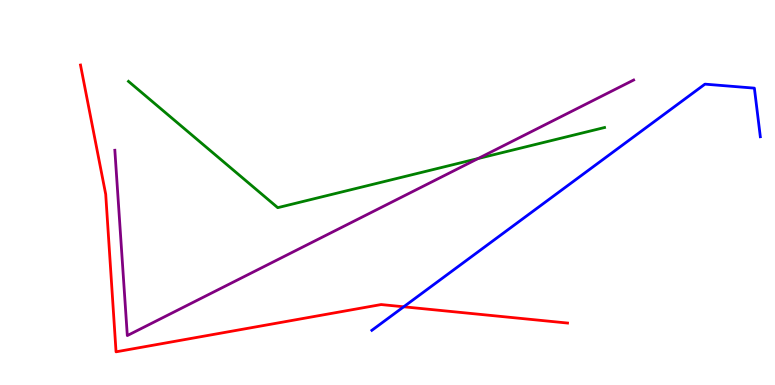[{'lines': ['blue', 'red'], 'intersections': [{'x': 5.21, 'y': 2.03}]}, {'lines': ['green', 'red'], 'intersections': []}, {'lines': ['purple', 'red'], 'intersections': []}, {'lines': ['blue', 'green'], 'intersections': []}, {'lines': ['blue', 'purple'], 'intersections': []}, {'lines': ['green', 'purple'], 'intersections': [{'x': 6.17, 'y': 5.88}]}]